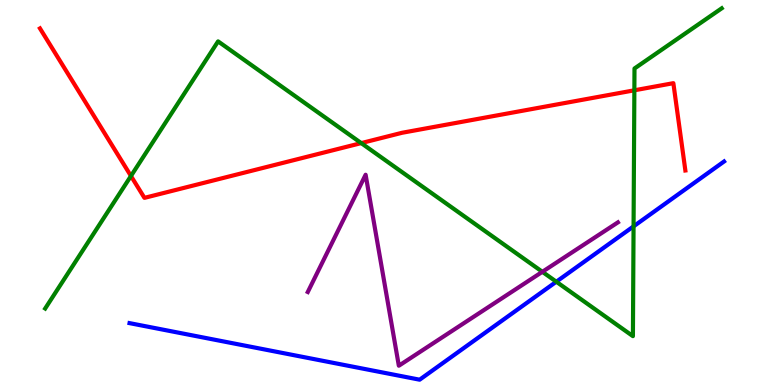[{'lines': ['blue', 'red'], 'intersections': []}, {'lines': ['green', 'red'], 'intersections': [{'x': 1.69, 'y': 5.43}, {'x': 4.66, 'y': 6.28}, {'x': 8.19, 'y': 7.65}]}, {'lines': ['purple', 'red'], 'intersections': []}, {'lines': ['blue', 'green'], 'intersections': [{'x': 7.18, 'y': 2.68}, {'x': 8.18, 'y': 4.12}]}, {'lines': ['blue', 'purple'], 'intersections': []}, {'lines': ['green', 'purple'], 'intersections': [{'x': 7.0, 'y': 2.94}]}]